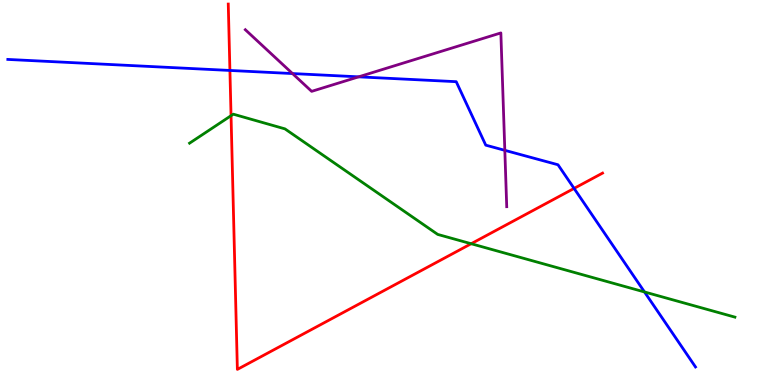[{'lines': ['blue', 'red'], 'intersections': [{'x': 2.97, 'y': 8.17}, {'x': 7.41, 'y': 5.11}]}, {'lines': ['green', 'red'], 'intersections': [{'x': 2.98, 'y': 7.0}, {'x': 6.08, 'y': 3.67}]}, {'lines': ['purple', 'red'], 'intersections': []}, {'lines': ['blue', 'green'], 'intersections': [{'x': 8.32, 'y': 2.42}]}, {'lines': ['blue', 'purple'], 'intersections': [{'x': 3.77, 'y': 8.09}, {'x': 4.63, 'y': 8.0}, {'x': 6.51, 'y': 6.1}]}, {'lines': ['green', 'purple'], 'intersections': []}]